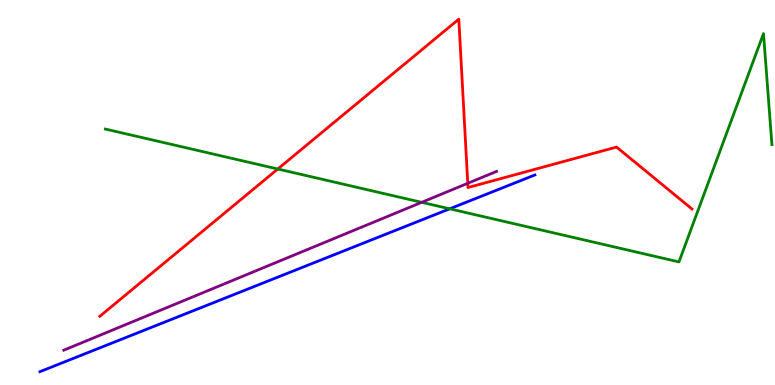[{'lines': ['blue', 'red'], 'intersections': []}, {'lines': ['green', 'red'], 'intersections': [{'x': 3.58, 'y': 5.61}]}, {'lines': ['purple', 'red'], 'intersections': [{'x': 6.04, 'y': 5.24}]}, {'lines': ['blue', 'green'], 'intersections': [{'x': 5.8, 'y': 4.58}]}, {'lines': ['blue', 'purple'], 'intersections': []}, {'lines': ['green', 'purple'], 'intersections': [{'x': 5.44, 'y': 4.74}]}]